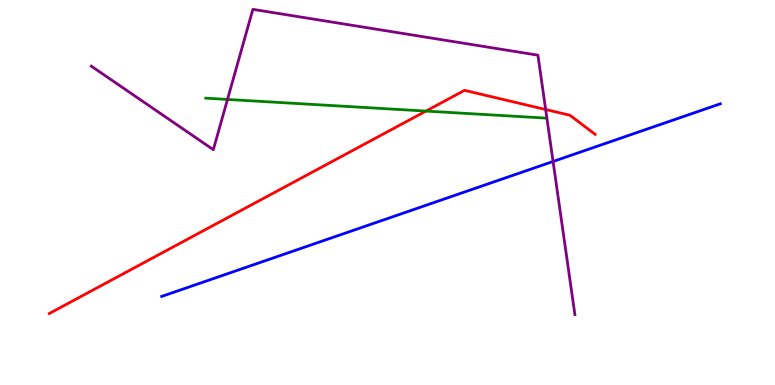[{'lines': ['blue', 'red'], 'intersections': []}, {'lines': ['green', 'red'], 'intersections': [{'x': 5.5, 'y': 7.11}]}, {'lines': ['purple', 'red'], 'intersections': [{'x': 7.04, 'y': 7.16}]}, {'lines': ['blue', 'green'], 'intersections': []}, {'lines': ['blue', 'purple'], 'intersections': [{'x': 7.14, 'y': 5.81}]}, {'lines': ['green', 'purple'], 'intersections': [{'x': 2.94, 'y': 7.42}]}]